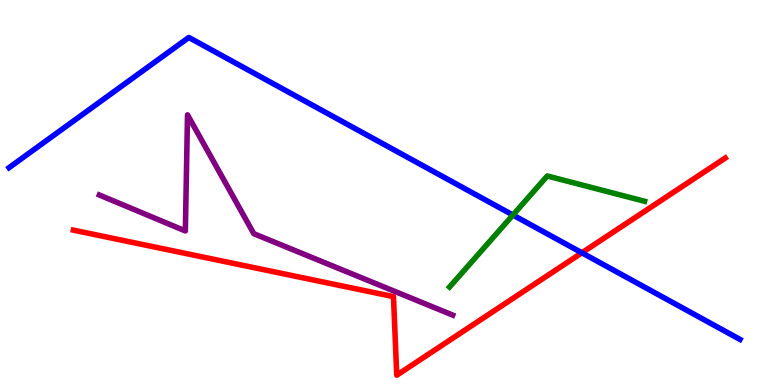[{'lines': ['blue', 'red'], 'intersections': [{'x': 7.51, 'y': 3.43}]}, {'lines': ['green', 'red'], 'intersections': []}, {'lines': ['purple', 'red'], 'intersections': []}, {'lines': ['blue', 'green'], 'intersections': [{'x': 6.62, 'y': 4.42}]}, {'lines': ['blue', 'purple'], 'intersections': []}, {'lines': ['green', 'purple'], 'intersections': []}]